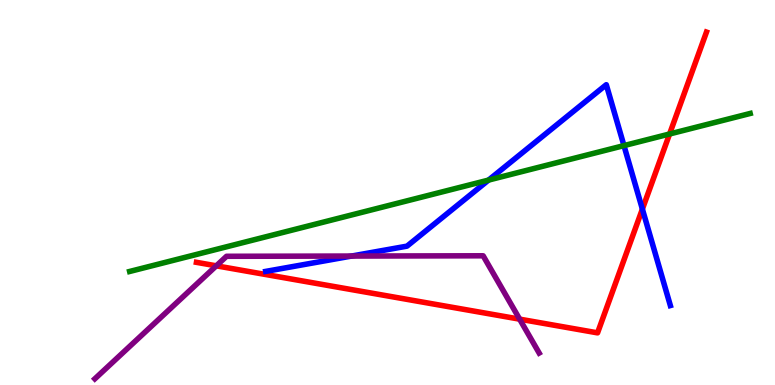[{'lines': ['blue', 'red'], 'intersections': [{'x': 8.29, 'y': 4.57}]}, {'lines': ['green', 'red'], 'intersections': [{'x': 8.64, 'y': 6.52}]}, {'lines': ['purple', 'red'], 'intersections': [{'x': 2.79, 'y': 3.1}, {'x': 6.71, 'y': 1.71}]}, {'lines': ['blue', 'green'], 'intersections': [{'x': 6.3, 'y': 5.32}, {'x': 8.05, 'y': 6.22}]}, {'lines': ['blue', 'purple'], 'intersections': [{'x': 4.54, 'y': 3.35}]}, {'lines': ['green', 'purple'], 'intersections': []}]